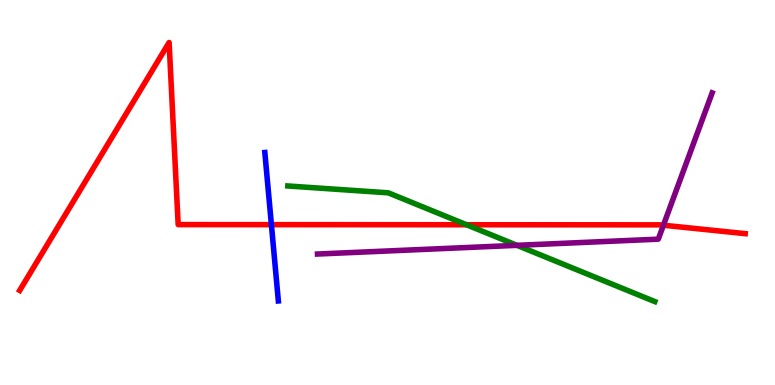[{'lines': ['blue', 'red'], 'intersections': [{'x': 3.5, 'y': 4.16}]}, {'lines': ['green', 'red'], 'intersections': [{'x': 6.02, 'y': 4.16}]}, {'lines': ['purple', 'red'], 'intersections': [{'x': 8.56, 'y': 4.15}]}, {'lines': ['blue', 'green'], 'intersections': []}, {'lines': ['blue', 'purple'], 'intersections': []}, {'lines': ['green', 'purple'], 'intersections': [{'x': 6.67, 'y': 3.63}]}]